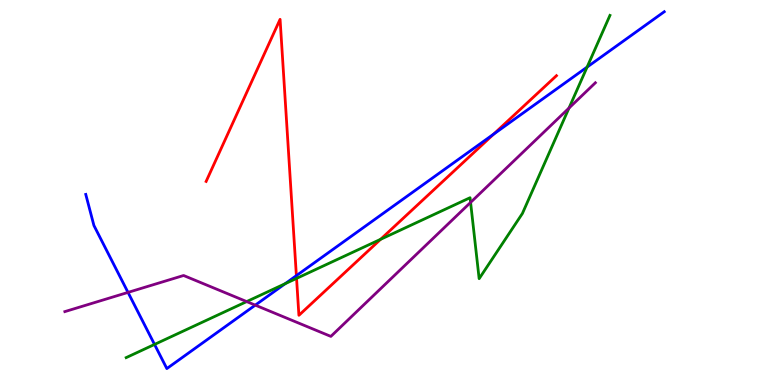[{'lines': ['blue', 'red'], 'intersections': [{'x': 3.82, 'y': 2.84}, {'x': 6.37, 'y': 6.52}]}, {'lines': ['green', 'red'], 'intersections': [{'x': 3.83, 'y': 2.77}, {'x': 4.91, 'y': 3.78}]}, {'lines': ['purple', 'red'], 'intersections': []}, {'lines': ['blue', 'green'], 'intersections': [{'x': 1.99, 'y': 1.05}, {'x': 3.68, 'y': 2.63}, {'x': 7.58, 'y': 8.26}]}, {'lines': ['blue', 'purple'], 'intersections': [{'x': 1.65, 'y': 2.41}, {'x': 3.29, 'y': 2.07}]}, {'lines': ['green', 'purple'], 'intersections': [{'x': 3.18, 'y': 2.17}, {'x': 6.07, 'y': 4.74}, {'x': 7.34, 'y': 7.19}]}]